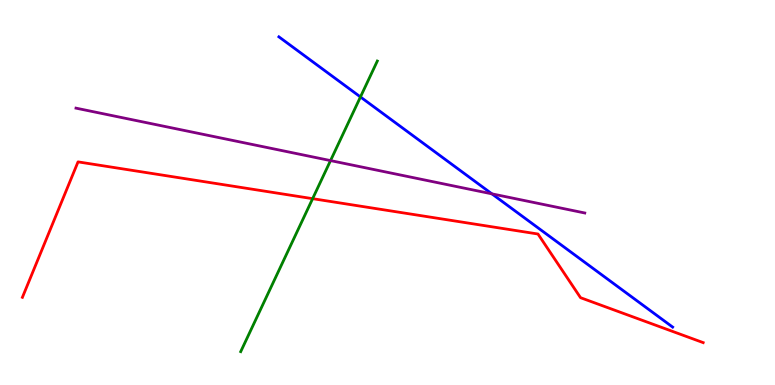[{'lines': ['blue', 'red'], 'intersections': []}, {'lines': ['green', 'red'], 'intersections': [{'x': 4.03, 'y': 4.84}]}, {'lines': ['purple', 'red'], 'intersections': []}, {'lines': ['blue', 'green'], 'intersections': [{'x': 4.65, 'y': 7.48}]}, {'lines': ['blue', 'purple'], 'intersections': [{'x': 6.35, 'y': 4.97}]}, {'lines': ['green', 'purple'], 'intersections': [{'x': 4.26, 'y': 5.83}]}]